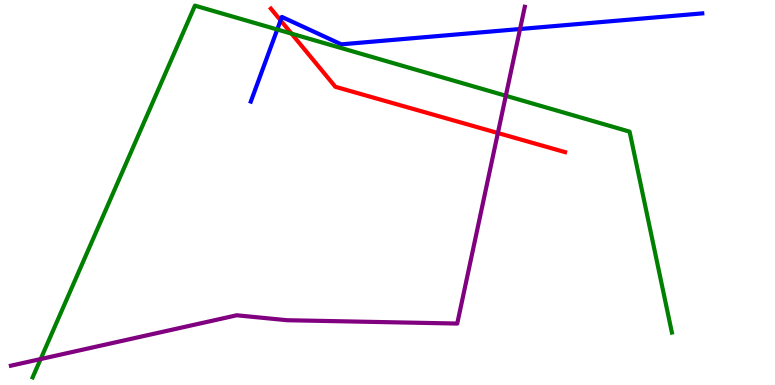[{'lines': ['blue', 'red'], 'intersections': [{'x': 3.62, 'y': 9.47}]}, {'lines': ['green', 'red'], 'intersections': [{'x': 3.76, 'y': 9.13}]}, {'lines': ['purple', 'red'], 'intersections': [{'x': 6.42, 'y': 6.55}]}, {'lines': ['blue', 'green'], 'intersections': [{'x': 3.58, 'y': 9.23}]}, {'lines': ['blue', 'purple'], 'intersections': [{'x': 6.71, 'y': 9.25}]}, {'lines': ['green', 'purple'], 'intersections': [{'x': 0.524, 'y': 0.674}, {'x': 6.53, 'y': 7.51}]}]